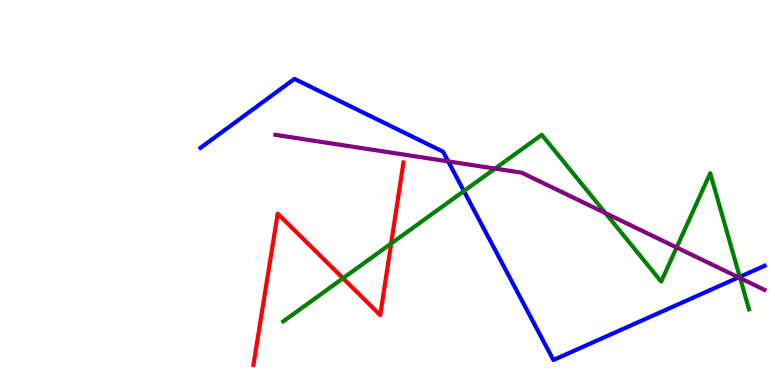[{'lines': ['blue', 'red'], 'intersections': []}, {'lines': ['green', 'red'], 'intersections': [{'x': 4.43, 'y': 2.77}, {'x': 5.05, 'y': 3.67}]}, {'lines': ['purple', 'red'], 'intersections': []}, {'lines': ['blue', 'green'], 'intersections': [{'x': 5.99, 'y': 5.04}, {'x': 9.55, 'y': 2.81}]}, {'lines': ['blue', 'purple'], 'intersections': [{'x': 5.78, 'y': 5.81}, {'x': 9.53, 'y': 2.8}]}, {'lines': ['green', 'purple'], 'intersections': [{'x': 6.39, 'y': 5.62}, {'x': 7.81, 'y': 4.46}, {'x': 8.73, 'y': 3.57}, {'x': 9.55, 'y': 2.78}]}]